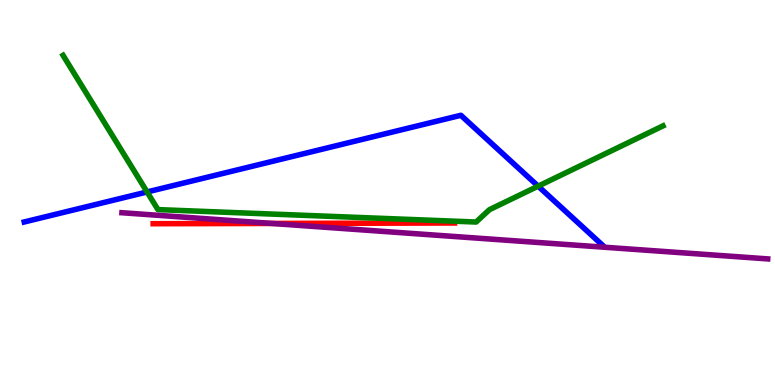[{'lines': ['blue', 'red'], 'intersections': []}, {'lines': ['green', 'red'], 'intersections': []}, {'lines': ['purple', 'red'], 'intersections': [{'x': 3.51, 'y': 4.2}]}, {'lines': ['blue', 'green'], 'intersections': [{'x': 1.9, 'y': 5.01}, {'x': 6.94, 'y': 5.16}]}, {'lines': ['blue', 'purple'], 'intersections': []}, {'lines': ['green', 'purple'], 'intersections': []}]